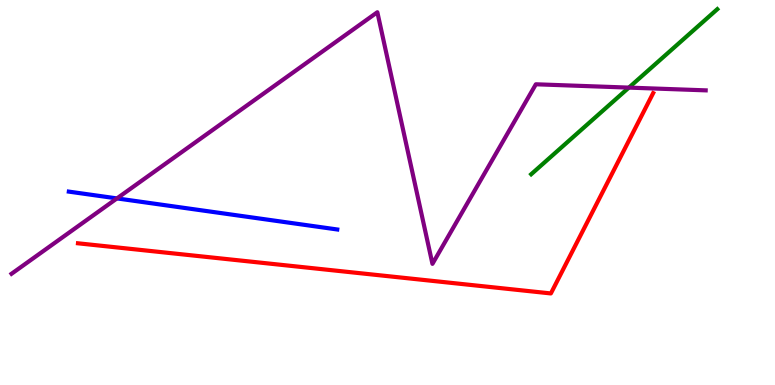[{'lines': ['blue', 'red'], 'intersections': []}, {'lines': ['green', 'red'], 'intersections': []}, {'lines': ['purple', 'red'], 'intersections': []}, {'lines': ['blue', 'green'], 'intersections': []}, {'lines': ['blue', 'purple'], 'intersections': [{'x': 1.51, 'y': 4.85}]}, {'lines': ['green', 'purple'], 'intersections': [{'x': 8.11, 'y': 7.72}]}]